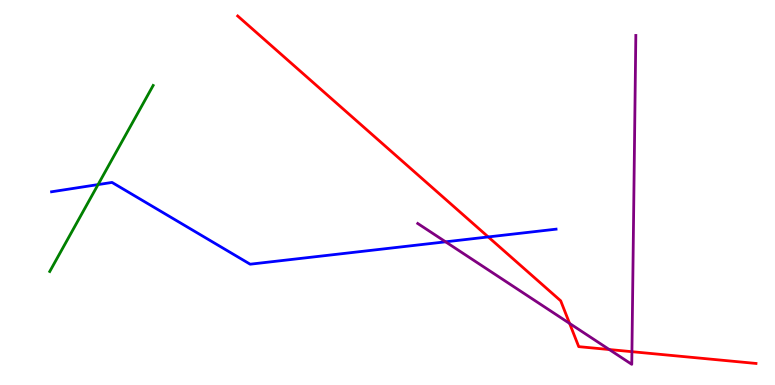[{'lines': ['blue', 'red'], 'intersections': [{'x': 6.3, 'y': 3.85}]}, {'lines': ['green', 'red'], 'intersections': []}, {'lines': ['purple', 'red'], 'intersections': [{'x': 7.35, 'y': 1.6}, {'x': 7.86, 'y': 0.921}, {'x': 8.15, 'y': 0.865}]}, {'lines': ['blue', 'green'], 'intersections': [{'x': 1.27, 'y': 5.21}]}, {'lines': ['blue', 'purple'], 'intersections': [{'x': 5.75, 'y': 3.72}]}, {'lines': ['green', 'purple'], 'intersections': []}]